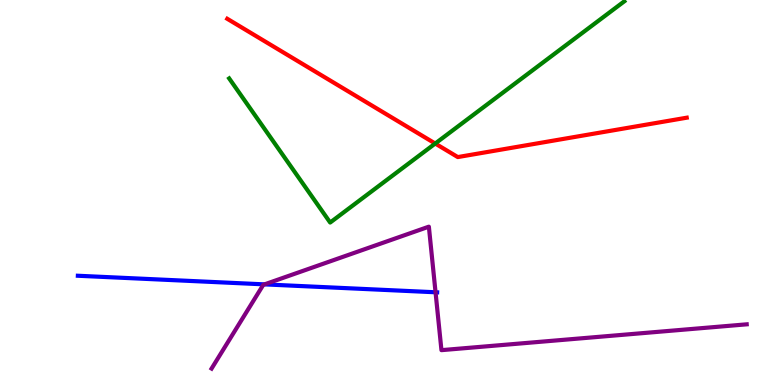[{'lines': ['blue', 'red'], 'intersections': []}, {'lines': ['green', 'red'], 'intersections': [{'x': 5.62, 'y': 6.27}]}, {'lines': ['purple', 'red'], 'intersections': []}, {'lines': ['blue', 'green'], 'intersections': []}, {'lines': ['blue', 'purple'], 'intersections': [{'x': 3.41, 'y': 2.61}, {'x': 5.62, 'y': 2.41}]}, {'lines': ['green', 'purple'], 'intersections': []}]